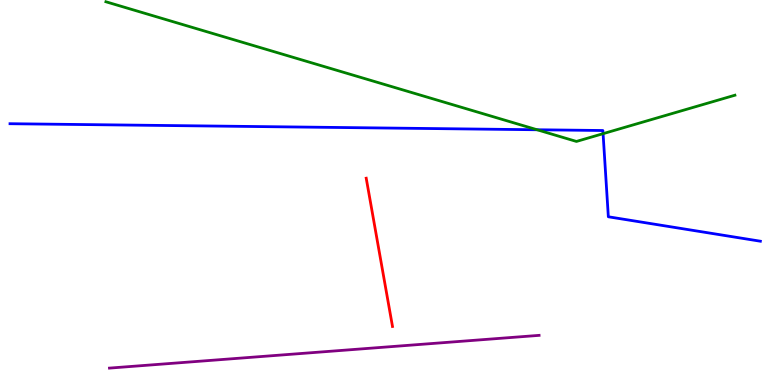[{'lines': ['blue', 'red'], 'intersections': []}, {'lines': ['green', 'red'], 'intersections': []}, {'lines': ['purple', 'red'], 'intersections': []}, {'lines': ['blue', 'green'], 'intersections': [{'x': 6.93, 'y': 6.63}, {'x': 7.78, 'y': 6.53}]}, {'lines': ['blue', 'purple'], 'intersections': []}, {'lines': ['green', 'purple'], 'intersections': []}]